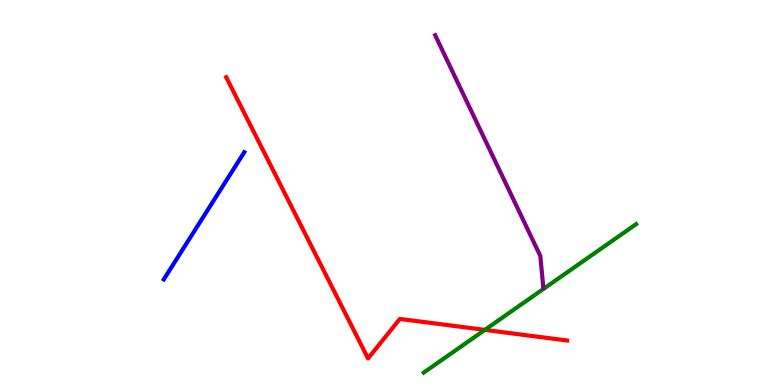[{'lines': ['blue', 'red'], 'intersections': []}, {'lines': ['green', 'red'], 'intersections': [{'x': 6.26, 'y': 1.43}]}, {'lines': ['purple', 'red'], 'intersections': []}, {'lines': ['blue', 'green'], 'intersections': []}, {'lines': ['blue', 'purple'], 'intersections': []}, {'lines': ['green', 'purple'], 'intersections': []}]